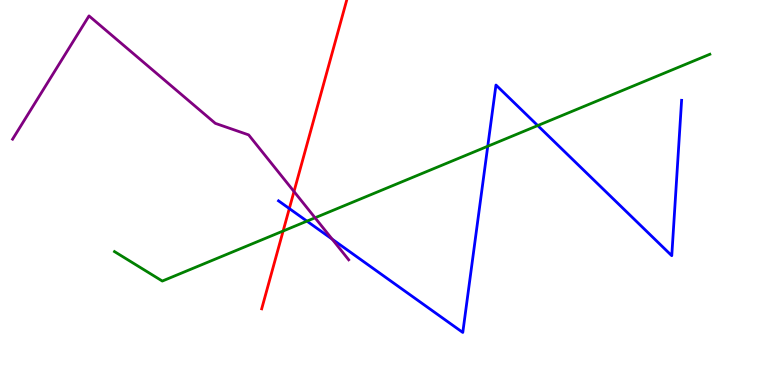[{'lines': ['blue', 'red'], 'intersections': [{'x': 3.73, 'y': 4.58}]}, {'lines': ['green', 'red'], 'intersections': [{'x': 3.65, 'y': 4.0}]}, {'lines': ['purple', 'red'], 'intersections': [{'x': 3.79, 'y': 5.03}]}, {'lines': ['blue', 'green'], 'intersections': [{'x': 3.96, 'y': 4.26}, {'x': 6.29, 'y': 6.2}, {'x': 6.94, 'y': 6.74}]}, {'lines': ['blue', 'purple'], 'intersections': [{'x': 4.29, 'y': 3.79}]}, {'lines': ['green', 'purple'], 'intersections': [{'x': 4.07, 'y': 4.34}]}]